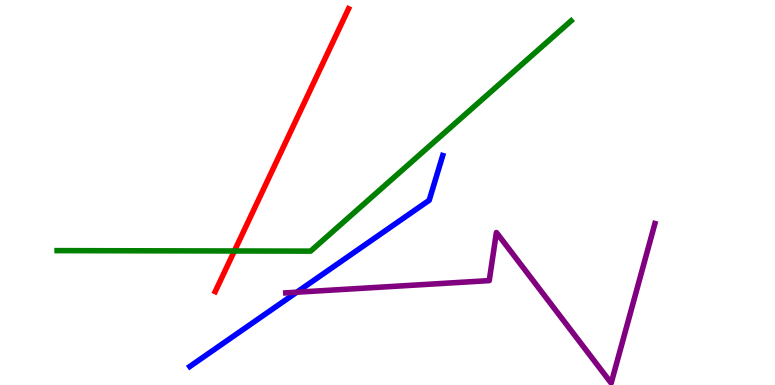[{'lines': ['blue', 'red'], 'intersections': []}, {'lines': ['green', 'red'], 'intersections': [{'x': 3.02, 'y': 3.48}]}, {'lines': ['purple', 'red'], 'intersections': []}, {'lines': ['blue', 'green'], 'intersections': []}, {'lines': ['blue', 'purple'], 'intersections': [{'x': 3.83, 'y': 2.41}]}, {'lines': ['green', 'purple'], 'intersections': []}]